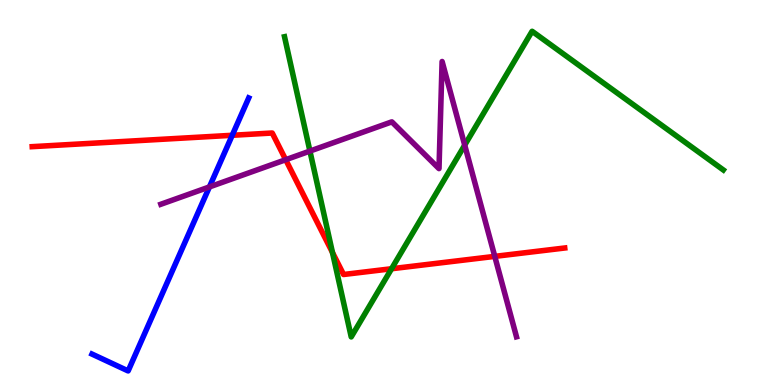[{'lines': ['blue', 'red'], 'intersections': [{'x': 3.0, 'y': 6.49}]}, {'lines': ['green', 'red'], 'intersections': [{'x': 4.29, 'y': 3.44}, {'x': 5.05, 'y': 3.02}]}, {'lines': ['purple', 'red'], 'intersections': [{'x': 3.69, 'y': 5.85}, {'x': 6.38, 'y': 3.34}]}, {'lines': ['blue', 'green'], 'intersections': []}, {'lines': ['blue', 'purple'], 'intersections': [{'x': 2.7, 'y': 5.14}]}, {'lines': ['green', 'purple'], 'intersections': [{'x': 4.0, 'y': 6.08}, {'x': 6.0, 'y': 6.23}]}]